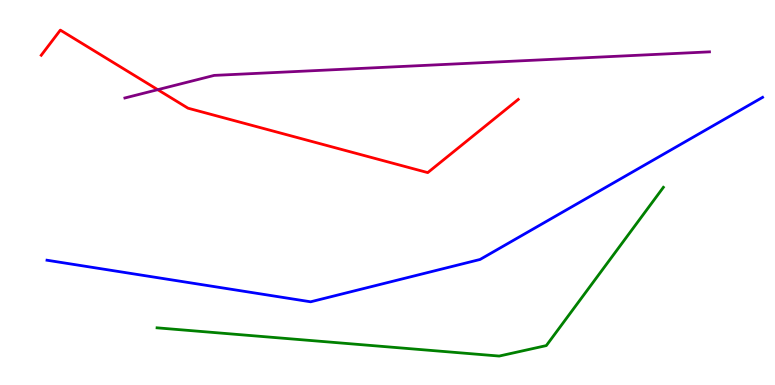[{'lines': ['blue', 'red'], 'intersections': []}, {'lines': ['green', 'red'], 'intersections': []}, {'lines': ['purple', 'red'], 'intersections': [{'x': 2.04, 'y': 7.67}]}, {'lines': ['blue', 'green'], 'intersections': []}, {'lines': ['blue', 'purple'], 'intersections': []}, {'lines': ['green', 'purple'], 'intersections': []}]